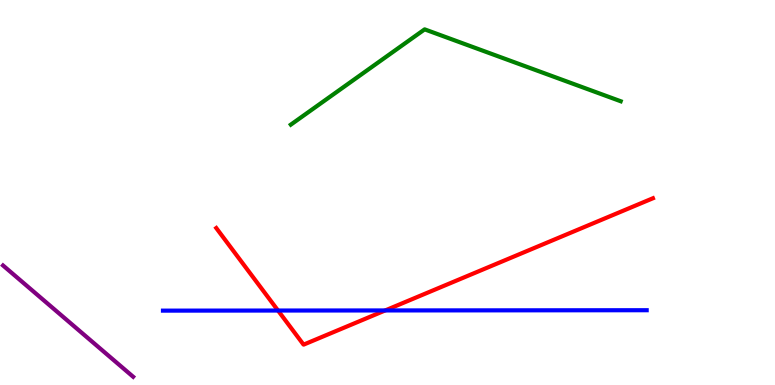[{'lines': ['blue', 'red'], 'intersections': [{'x': 3.59, 'y': 1.93}, {'x': 4.97, 'y': 1.94}]}, {'lines': ['green', 'red'], 'intersections': []}, {'lines': ['purple', 'red'], 'intersections': []}, {'lines': ['blue', 'green'], 'intersections': []}, {'lines': ['blue', 'purple'], 'intersections': []}, {'lines': ['green', 'purple'], 'intersections': []}]